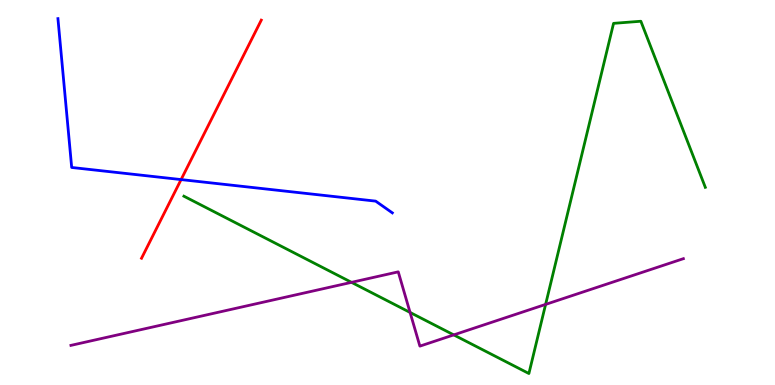[{'lines': ['blue', 'red'], 'intersections': [{'x': 2.34, 'y': 5.34}]}, {'lines': ['green', 'red'], 'intersections': []}, {'lines': ['purple', 'red'], 'intersections': []}, {'lines': ['blue', 'green'], 'intersections': []}, {'lines': ['blue', 'purple'], 'intersections': []}, {'lines': ['green', 'purple'], 'intersections': [{'x': 4.54, 'y': 2.67}, {'x': 5.29, 'y': 1.88}, {'x': 5.85, 'y': 1.3}, {'x': 7.04, 'y': 2.09}]}]